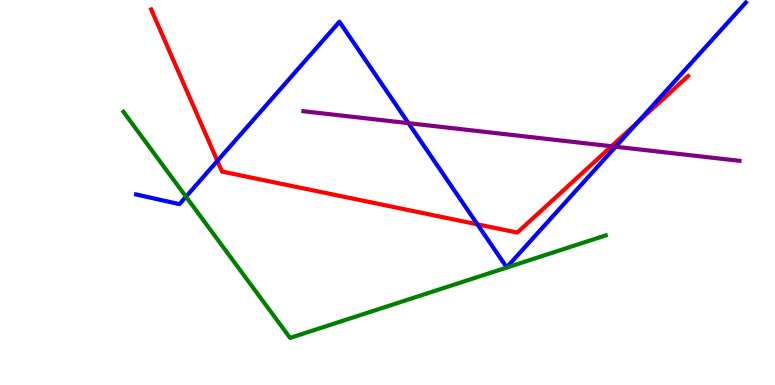[{'lines': ['blue', 'red'], 'intersections': [{'x': 2.8, 'y': 5.82}, {'x': 6.16, 'y': 4.17}, {'x': 8.23, 'y': 6.83}]}, {'lines': ['green', 'red'], 'intersections': []}, {'lines': ['purple', 'red'], 'intersections': [{'x': 7.89, 'y': 6.2}]}, {'lines': ['blue', 'green'], 'intersections': [{'x': 2.4, 'y': 4.89}]}, {'lines': ['blue', 'purple'], 'intersections': [{'x': 5.27, 'y': 6.8}, {'x': 7.94, 'y': 6.19}]}, {'lines': ['green', 'purple'], 'intersections': []}]